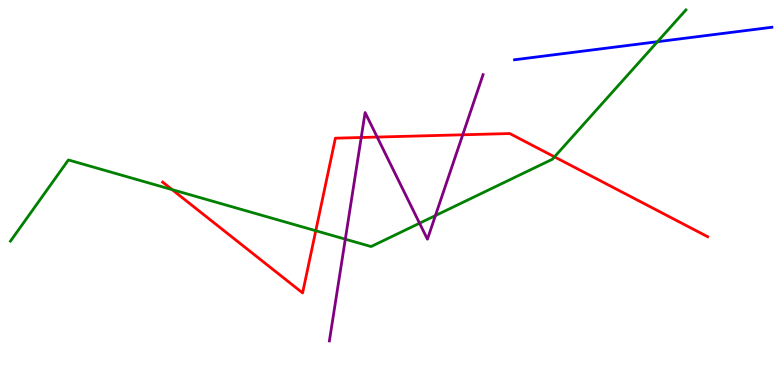[{'lines': ['blue', 'red'], 'intersections': []}, {'lines': ['green', 'red'], 'intersections': [{'x': 2.22, 'y': 5.07}, {'x': 4.07, 'y': 4.01}, {'x': 7.15, 'y': 5.93}]}, {'lines': ['purple', 'red'], 'intersections': [{'x': 4.66, 'y': 6.43}, {'x': 4.87, 'y': 6.44}, {'x': 5.97, 'y': 6.5}]}, {'lines': ['blue', 'green'], 'intersections': [{'x': 8.48, 'y': 8.92}]}, {'lines': ['blue', 'purple'], 'intersections': []}, {'lines': ['green', 'purple'], 'intersections': [{'x': 4.46, 'y': 3.79}, {'x': 5.41, 'y': 4.2}, {'x': 5.62, 'y': 4.4}]}]